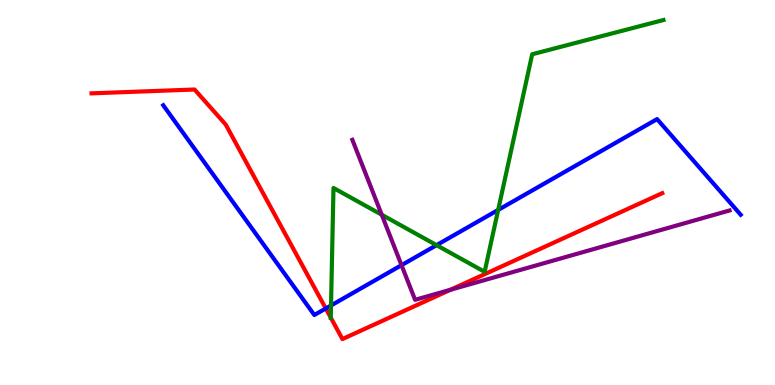[{'lines': ['blue', 'red'], 'intersections': [{'x': 4.2, 'y': 1.99}]}, {'lines': ['green', 'red'], 'intersections': [{'x': 4.27, 'y': 1.75}]}, {'lines': ['purple', 'red'], 'intersections': [{'x': 5.81, 'y': 2.47}]}, {'lines': ['blue', 'green'], 'intersections': [{'x': 4.27, 'y': 2.07}, {'x': 5.63, 'y': 3.63}, {'x': 6.43, 'y': 4.55}]}, {'lines': ['blue', 'purple'], 'intersections': [{'x': 5.18, 'y': 3.11}]}, {'lines': ['green', 'purple'], 'intersections': [{'x': 4.93, 'y': 4.42}]}]